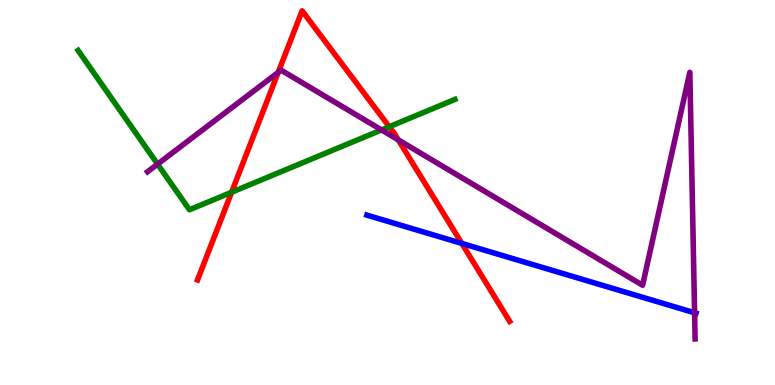[{'lines': ['blue', 'red'], 'intersections': [{'x': 5.96, 'y': 3.68}]}, {'lines': ['green', 'red'], 'intersections': [{'x': 2.99, 'y': 5.01}, {'x': 5.02, 'y': 6.71}]}, {'lines': ['purple', 'red'], 'intersections': [{'x': 3.59, 'y': 8.12}, {'x': 5.14, 'y': 6.37}]}, {'lines': ['blue', 'green'], 'intersections': []}, {'lines': ['blue', 'purple'], 'intersections': [{'x': 8.96, 'y': 1.88}]}, {'lines': ['green', 'purple'], 'intersections': [{'x': 2.03, 'y': 5.74}, {'x': 4.92, 'y': 6.63}]}]